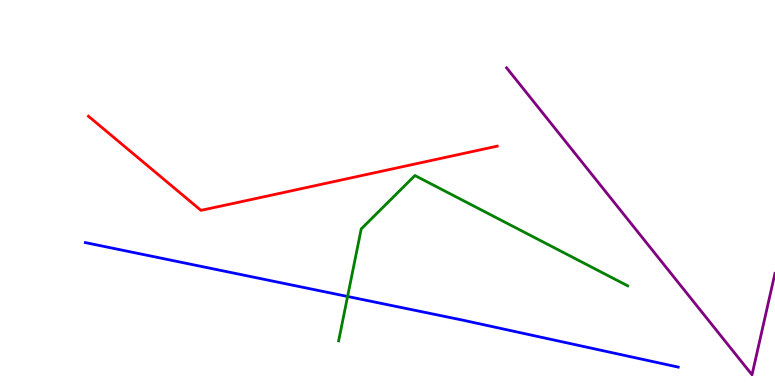[{'lines': ['blue', 'red'], 'intersections': []}, {'lines': ['green', 'red'], 'intersections': []}, {'lines': ['purple', 'red'], 'intersections': []}, {'lines': ['blue', 'green'], 'intersections': [{'x': 4.49, 'y': 2.3}]}, {'lines': ['blue', 'purple'], 'intersections': []}, {'lines': ['green', 'purple'], 'intersections': []}]